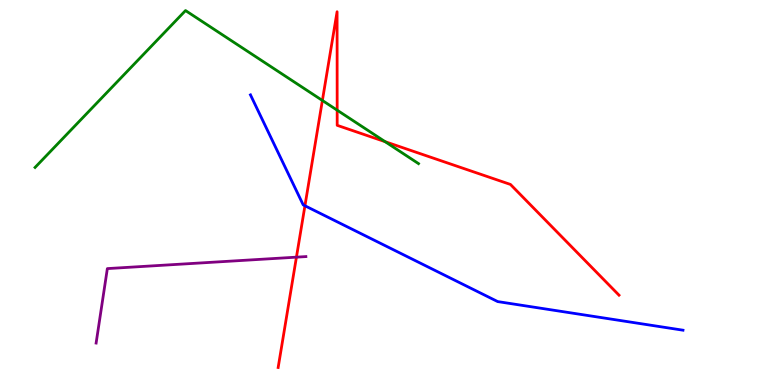[{'lines': ['blue', 'red'], 'intersections': [{'x': 3.93, 'y': 4.66}]}, {'lines': ['green', 'red'], 'intersections': [{'x': 4.16, 'y': 7.39}, {'x': 4.35, 'y': 7.14}, {'x': 4.97, 'y': 6.32}]}, {'lines': ['purple', 'red'], 'intersections': [{'x': 3.82, 'y': 3.32}]}, {'lines': ['blue', 'green'], 'intersections': []}, {'lines': ['blue', 'purple'], 'intersections': []}, {'lines': ['green', 'purple'], 'intersections': []}]